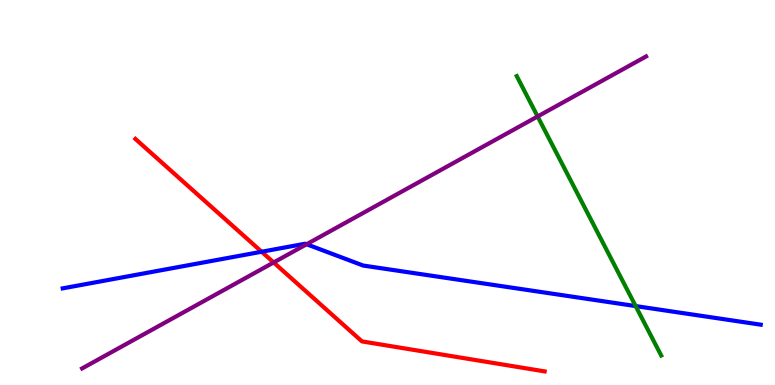[{'lines': ['blue', 'red'], 'intersections': [{'x': 3.38, 'y': 3.46}]}, {'lines': ['green', 'red'], 'intersections': []}, {'lines': ['purple', 'red'], 'intersections': [{'x': 3.53, 'y': 3.18}]}, {'lines': ['blue', 'green'], 'intersections': [{'x': 8.2, 'y': 2.05}]}, {'lines': ['blue', 'purple'], 'intersections': [{'x': 3.96, 'y': 3.66}]}, {'lines': ['green', 'purple'], 'intersections': [{'x': 6.94, 'y': 6.98}]}]